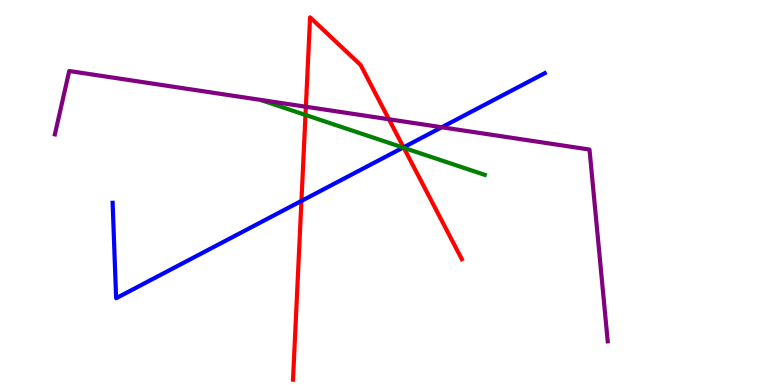[{'lines': ['blue', 'red'], 'intersections': [{'x': 3.89, 'y': 4.78}, {'x': 5.21, 'y': 6.17}]}, {'lines': ['green', 'red'], 'intersections': [{'x': 3.94, 'y': 7.01}, {'x': 5.21, 'y': 6.16}]}, {'lines': ['purple', 'red'], 'intersections': [{'x': 3.95, 'y': 7.23}, {'x': 5.02, 'y': 6.9}]}, {'lines': ['blue', 'green'], 'intersections': [{'x': 5.2, 'y': 6.17}]}, {'lines': ['blue', 'purple'], 'intersections': [{'x': 5.7, 'y': 6.69}]}, {'lines': ['green', 'purple'], 'intersections': []}]